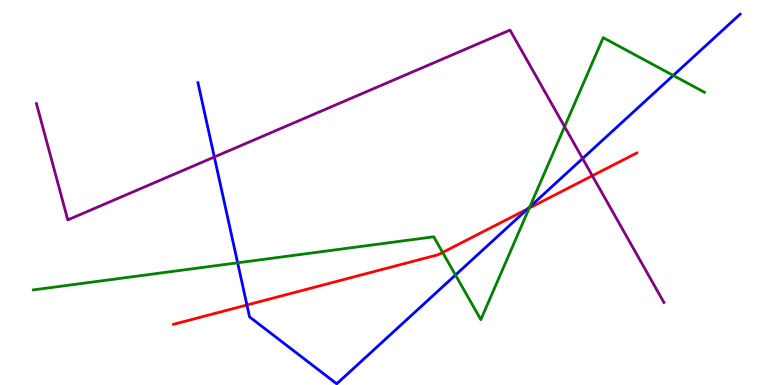[{'lines': ['blue', 'red'], 'intersections': [{'x': 3.19, 'y': 2.08}, {'x': 6.81, 'y': 4.57}]}, {'lines': ['green', 'red'], 'intersections': [{'x': 5.71, 'y': 3.44}, {'x': 6.83, 'y': 4.6}]}, {'lines': ['purple', 'red'], 'intersections': [{'x': 7.64, 'y': 5.43}]}, {'lines': ['blue', 'green'], 'intersections': [{'x': 3.07, 'y': 3.17}, {'x': 5.88, 'y': 2.86}, {'x': 6.84, 'y': 4.62}, {'x': 8.69, 'y': 8.04}]}, {'lines': ['blue', 'purple'], 'intersections': [{'x': 2.77, 'y': 5.92}, {'x': 7.52, 'y': 5.88}]}, {'lines': ['green', 'purple'], 'intersections': [{'x': 7.29, 'y': 6.71}]}]